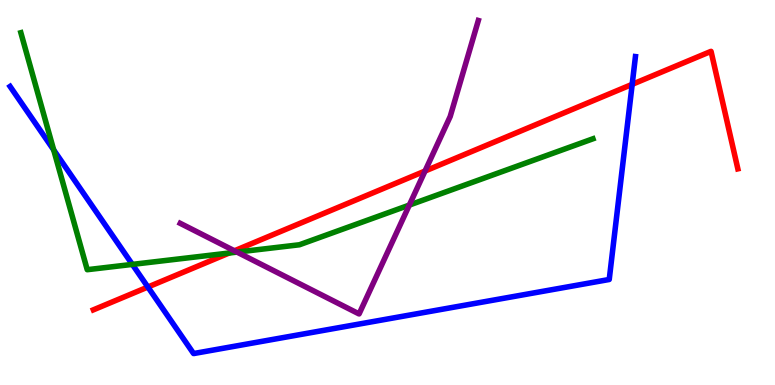[{'lines': ['blue', 'red'], 'intersections': [{'x': 1.91, 'y': 2.54}, {'x': 8.16, 'y': 7.81}]}, {'lines': ['green', 'red'], 'intersections': [{'x': 2.96, 'y': 3.43}]}, {'lines': ['purple', 'red'], 'intersections': [{'x': 3.03, 'y': 3.49}, {'x': 5.48, 'y': 5.56}]}, {'lines': ['blue', 'green'], 'intersections': [{'x': 0.693, 'y': 6.11}, {'x': 1.71, 'y': 3.13}]}, {'lines': ['blue', 'purple'], 'intersections': []}, {'lines': ['green', 'purple'], 'intersections': [{'x': 3.06, 'y': 3.45}, {'x': 5.28, 'y': 4.67}]}]